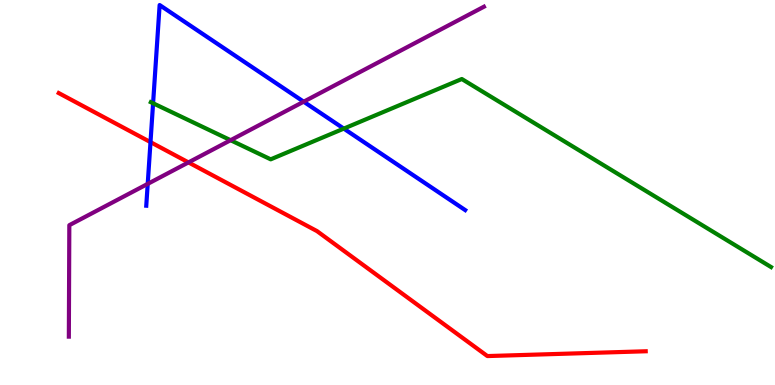[{'lines': ['blue', 'red'], 'intersections': [{'x': 1.94, 'y': 6.31}]}, {'lines': ['green', 'red'], 'intersections': []}, {'lines': ['purple', 'red'], 'intersections': [{'x': 2.43, 'y': 5.78}]}, {'lines': ['blue', 'green'], 'intersections': [{'x': 1.98, 'y': 7.32}, {'x': 4.44, 'y': 6.66}]}, {'lines': ['blue', 'purple'], 'intersections': [{'x': 1.91, 'y': 5.22}, {'x': 3.92, 'y': 7.36}]}, {'lines': ['green', 'purple'], 'intersections': [{'x': 2.98, 'y': 6.36}]}]